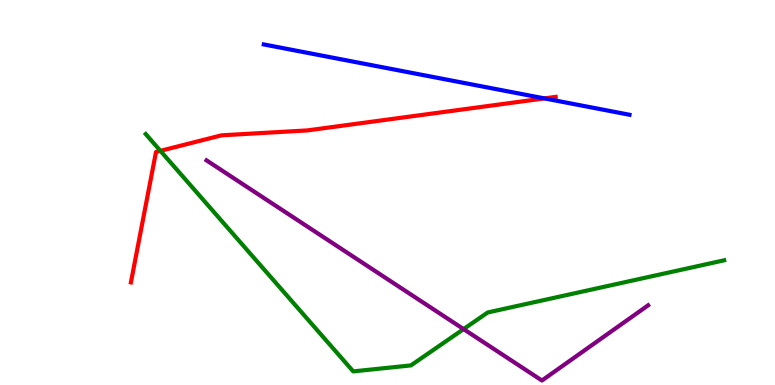[{'lines': ['blue', 'red'], 'intersections': [{'x': 7.02, 'y': 7.44}]}, {'lines': ['green', 'red'], 'intersections': [{'x': 2.07, 'y': 6.08}]}, {'lines': ['purple', 'red'], 'intersections': []}, {'lines': ['blue', 'green'], 'intersections': []}, {'lines': ['blue', 'purple'], 'intersections': []}, {'lines': ['green', 'purple'], 'intersections': [{'x': 5.98, 'y': 1.45}]}]